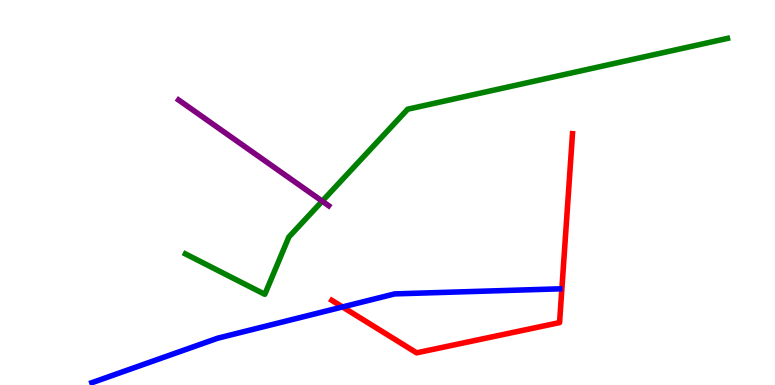[{'lines': ['blue', 'red'], 'intersections': [{'x': 4.42, 'y': 2.03}]}, {'lines': ['green', 'red'], 'intersections': []}, {'lines': ['purple', 'red'], 'intersections': []}, {'lines': ['blue', 'green'], 'intersections': []}, {'lines': ['blue', 'purple'], 'intersections': []}, {'lines': ['green', 'purple'], 'intersections': [{'x': 4.16, 'y': 4.78}]}]